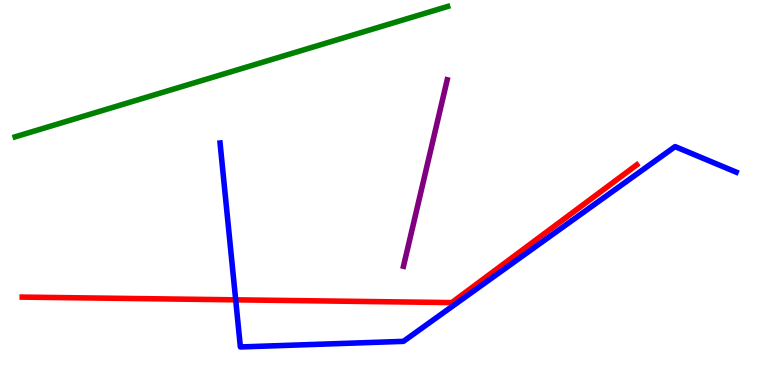[{'lines': ['blue', 'red'], 'intersections': [{'x': 3.04, 'y': 2.21}]}, {'lines': ['green', 'red'], 'intersections': []}, {'lines': ['purple', 'red'], 'intersections': []}, {'lines': ['blue', 'green'], 'intersections': []}, {'lines': ['blue', 'purple'], 'intersections': []}, {'lines': ['green', 'purple'], 'intersections': []}]